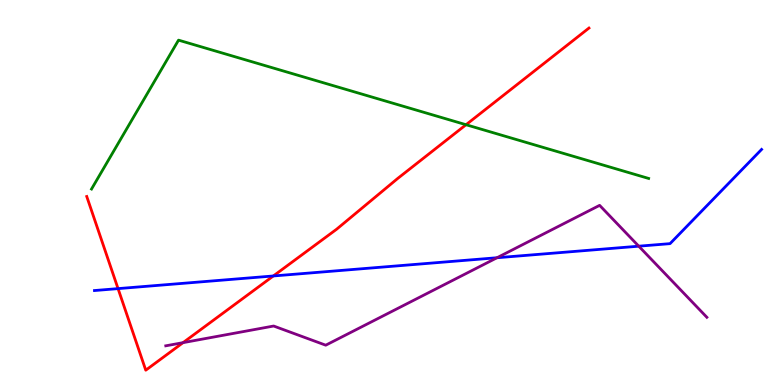[{'lines': ['blue', 'red'], 'intersections': [{'x': 1.52, 'y': 2.5}, {'x': 3.53, 'y': 2.83}]}, {'lines': ['green', 'red'], 'intersections': [{'x': 6.01, 'y': 6.76}]}, {'lines': ['purple', 'red'], 'intersections': [{'x': 2.36, 'y': 1.1}]}, {'lines': ['blue', 'green'], 'intersections': []}, {'lines': ['blue', 'purple'], 'intersections': [{'x': 6.41, 'y': 3.31}, {'x': 8.24, 'y': 3.61}]}, {'lines': ['green', 'purple'], 'intersections': []}]